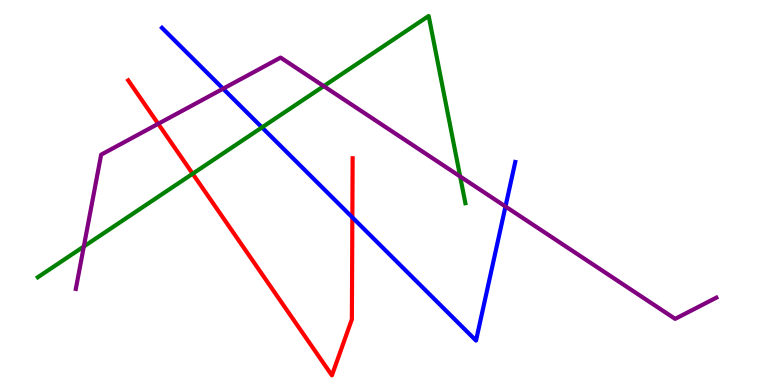[{'lines': ['blue', 'red'], 'intersections': [{'x': 4.55, 'y': 4.35}]}, {'lines': ['green', 'red'], 'intersections': [{'x': 2.49, 'y': 5.49}]}, {'lines': ['purple', 'red'], 'intersections': [{'x': 2.04, 'y': 6.78}]}, {'lines': ['blue', 'green'], 'intersections': [{'x': 3.38, 'y': 6.69}]}, {'lines': ['blue', 'purple'], 'intersections': [{'x': 2.88, 'y': 7.7}, {'x': 6.52, 'y': 4.64}]}, {'lines': ['green', 'purple'], 'intersections': [{'x': 1.08, 'y': 3.6}, {'x': 4.18, 'y': 7.76}, {'x': 5.94, 'y': 5.42}]}]